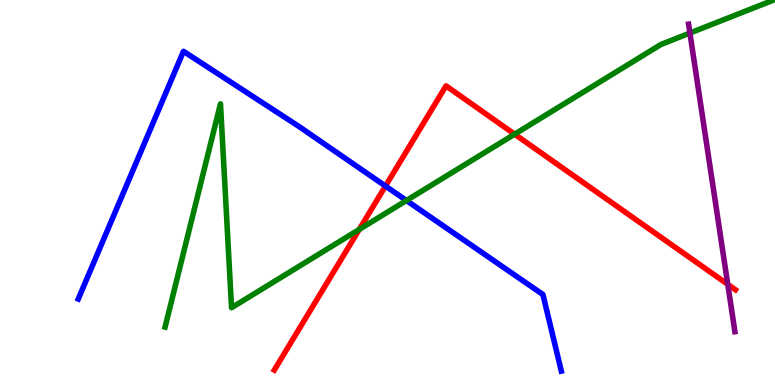[{'lines': ['blue', 'red'], 'intersections': [{'x': 4.97, 'y': 5.17}]}, {'lines': ['green', 'red'], 'intersections': [{'x': 4.64, 'y': 4.04}, {'x': 6.64, 'y': 6.51}]}, {'lines': ['purple', 'red'], 'intersections': [{'x': 9.39, 'y': 2.61}]}, {'lines': ['blue', 'green'], 'intersections': [{'x': 5.24, 'y': 4.79}]}, {'lines': ['blue', 'purple'], 'intersections': []}, {'lines': ['green', 'purple'], 'intersections': [{'x': 8.9, 'y': 9.14}]}]